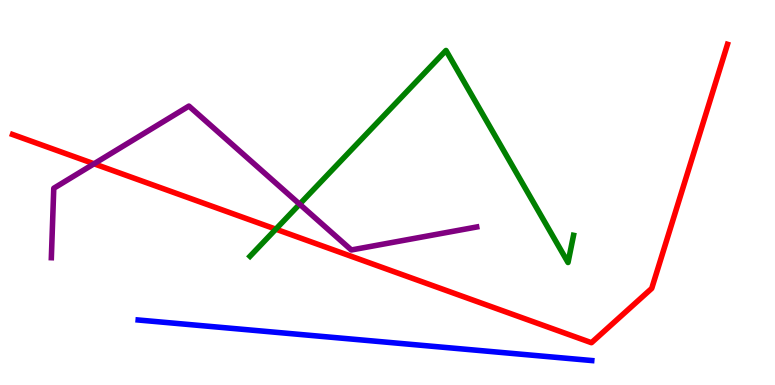[{'lines': ['blue', 'red'], 'intersections': []}, {'lines': ['green', 'red'], 'intersections': [{'x': 3.56, 'y': 4.05}]}, {'lines': ['purple', 'red'], 'intersections': [{'x': 1.21, 'y': 5.75}]}, {'lines': ['blue', 'green'], 'intersections': []}, {'lines': ['blue', 'purple'], 'intersections': []}, {'lines': ['green', 'purple'], 'intersections': [{'x': 3.87, 'y': 4.7}]}]